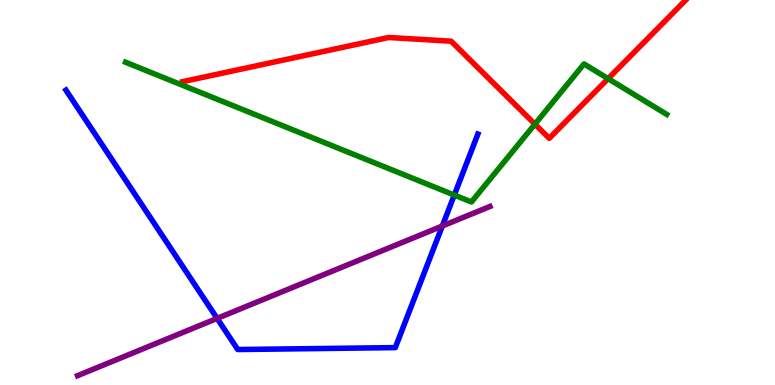[{'lines': ['blue', 'red'], 'intersections': []}, {'lines': ['green', 'red'], 'intersections': [{'x': 6.9, 'y': 6.78}, {'x': 7.85, 'y': 7.96}]}, {'lines': ['purple', 'red'], 'intersections': []}, {'lines': ['blue', 'green'], 'intersections': [{'x': 5.86, 'y': 4.93}]}, {'lines': ['blue', 'purple'], 'intersections': [{'x': 2.8, 'y': 1.73}, {'x': 5.71, 'y': 4.13}]}, {'lines': ['green', 'purple'], 'intersections': []}]